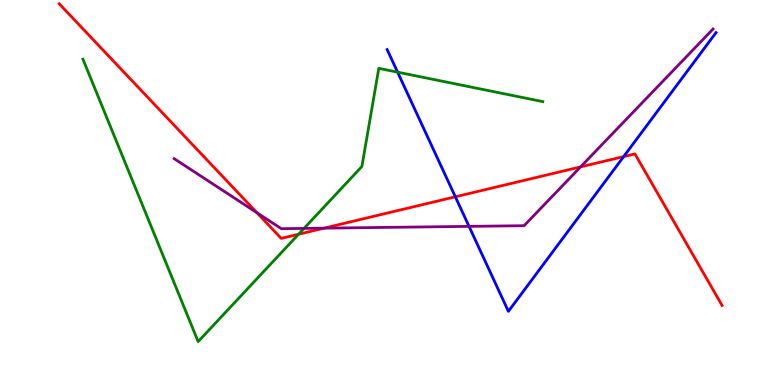[{'lines': ['blue', 'red'], 'intersections': [{'x': 5.88, 'y': 4.89}, {'x': 8.05, 'y': 5.93}]}, {'lines': ['green', 'red'], 'intersections': [{'x': 3.85, 'y': 3.92}]}, {'lines': ['purple', 'red'], 'intersections': [{'x': 3.32, 'y': 4.47}, {'x': 4.18, 'y': 4.07}, {'x': 7.49, 'y': 5.67}]}, {'lines': ['blue', 'green'], 'intersections': [{'x': 5.13, 'y': 8.13}]}, {'lines': ['blue', 'purple'], 'intersections': [{'x': 6.05, 'y': 4.12}]}, {'lines': ['green', 'purple'], 'intersections': [{'x': 3.92, 'y': 4.07}]}]